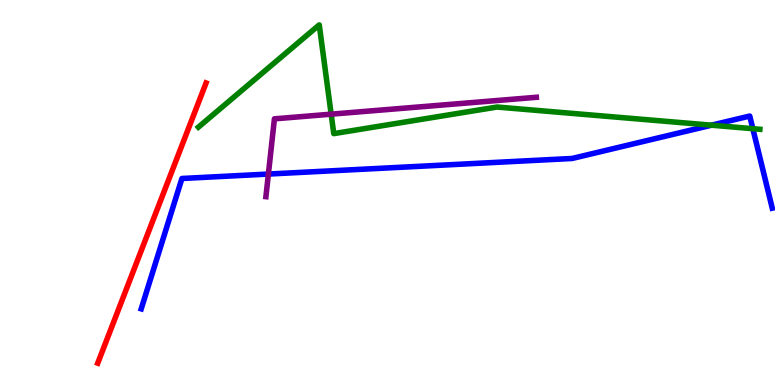[{'lines': ['blue', 'red'], 'intersections': []}, {'lines': ['green', 'red'], 'intersections': []}, {'lines': ['purple', 'red'], 'intersections': []}, {'lines': ['blue', 'green'], 'intersections': [{'x': 9.18, 'y': 6.75}, {'x': 9.71, 'y': 6.66}]}, {'lines': ['blue', 'purple'], 'intersections': [{'x': 3.46, 'y': 5.48}]}, {'lines': ['green', 'purple'], 'intersections': [{'x': 4.27, 'y': 7.03}]}]